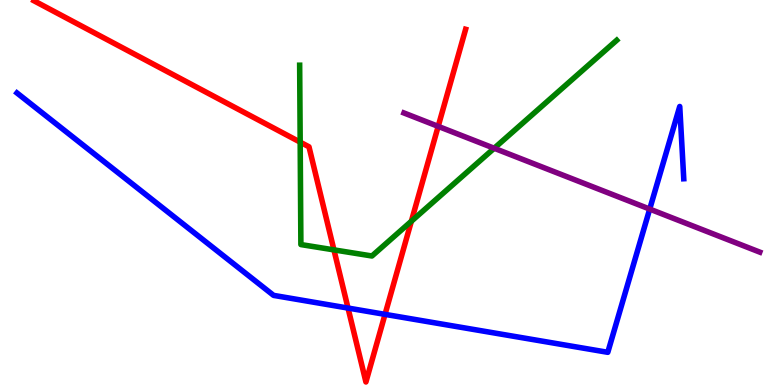[{'lines': ['blue', 'red'], 'intersections': [{'x': 4.49, 'y': 2.0}, {'x': 4.97, 'y': 1.83}]}, {'lines': ['green', 'red'], 'intersections': [{'x': 3.87, 'y': 6.31}, {'x': 4.31, 'y': 3.51}, {'x': 5.31, 'y': 4.25}]}, {'lines': ['purple', 'red'], 'intersections': [{'x': 5.65, 'y': 6.72}]}, {'lines': ['blue', 'green'], 'intersections': []}, {'lines': ['blue', 'purple'], 'intersections': [{'x': 8.38, 'y': 4.57}]}, {'lines': ['green', 'purple'], 'intersections': [{'x': 6.38, 'y': 6.15}]}]